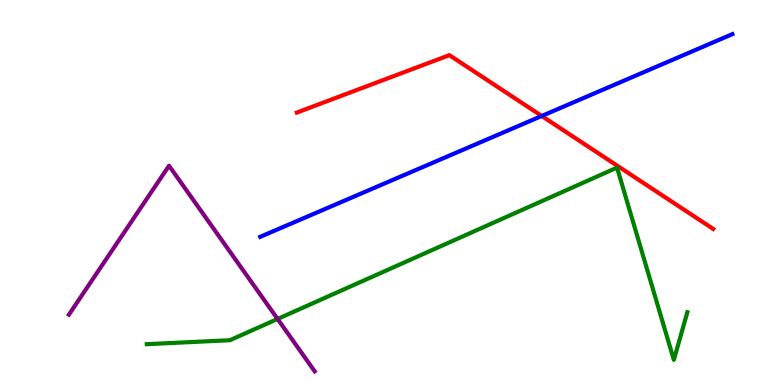[{'lines': ['blue', 'red'], 'intersections': [{'x': 6.99, 'y': 6.99}]}, {'lines': ['green', 'red'], 'intersections': []}, {'lines': ['purple', 'red'], 'intersections': []}, {'lines': ['blue', 'green'], 'intersections': []}, {'lines': ['blue', 'purple'], 'intersections': []}, {'lines': ['green', 'purple'], 'intersections': [{'x': 3.58, 'y': 1.72}]}]